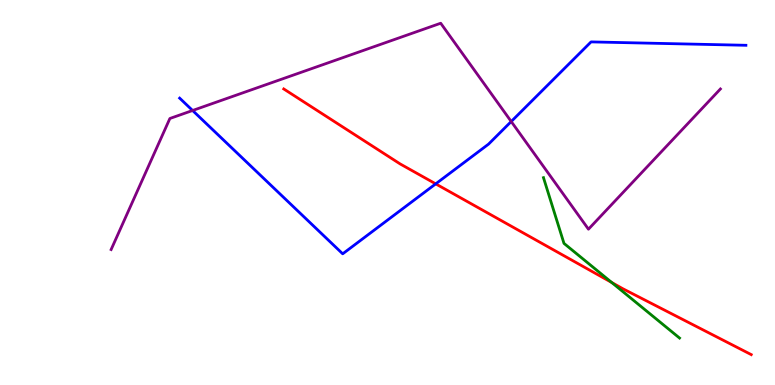[{'lines': ['blue', 'red'], 'intersections': [{'x': 5.62, 'y': 5.22}]}, {'lines': ['green', 'red'], 'intersections': [{'x': 7.89, 'y': 2.66}]}, {'lines': ['purple', 'red'], 'intersections': []}, {'lines': ['blue', 'green'], 'intersections': []}, {'lines': ['blue', 'purple'], 'intersections': [{'x': 2.49, 'y': 7.13}, {'x': 6.6, 'y': 6.84}]}, {'lines': ['green', 'purple'], 'intersections': []}]